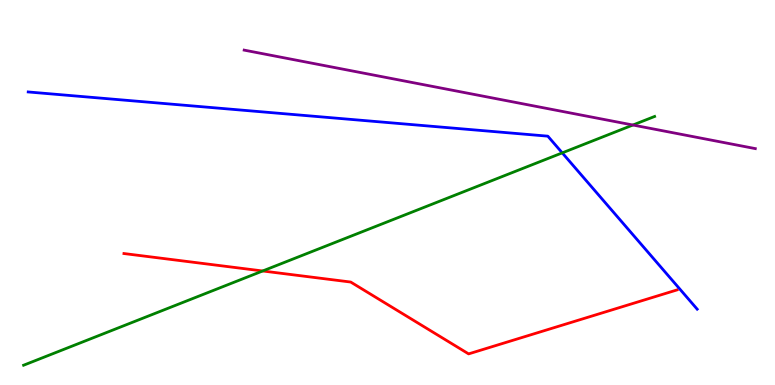[{'lines': ['blue', 'red'], 'intersections': []}, {'lines': ['green', 'red'], 'intersections': [{'x': 3.39, 'y': 2.96}]}, {'lines': ['purple', 'red'], 'intersections': []}, {'lines': ['blue', 'green'], 'intersections': [{'x': 7.25, 'y': 6.03}]}, {'lines': ['blue', 'purple'], 'intersections': []}, {'lines': ['green', 'purple'], 'intersections': [{'x': 8.17, 'y': 6.75}]}]